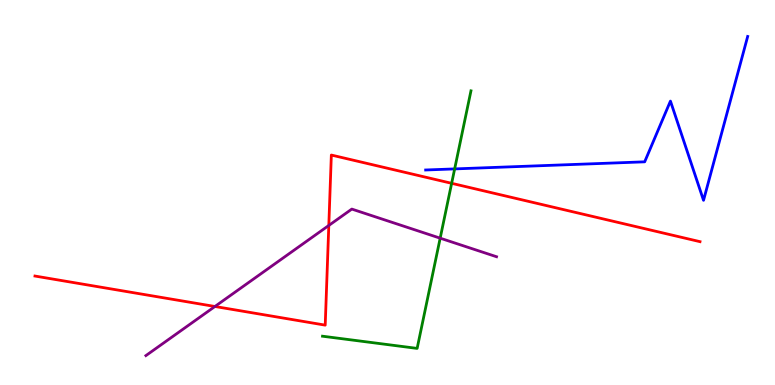[{'lines': ['blue', 'red'], 'intersections': []}, {'lines': ['green', 'red'], 'intersections': [{'x': 5.83, 'y': 5.24}]}, {'lines': ['purple', 'red'], 'intersections': [{'x': 2.77, 'y': 2.04}, {'x': 4.24, 'y': 4.14}]}, {'lines': ['blue', 'green'], 'intersections': [{'x': 5.87, 'y': 5.61}]}, {'lines': ['blue', 'purple'], 'intersections': []}, {'lines': ['green', 'purple'], 'intersections': [{'x': 5.68, 'y': 3.81}]}]